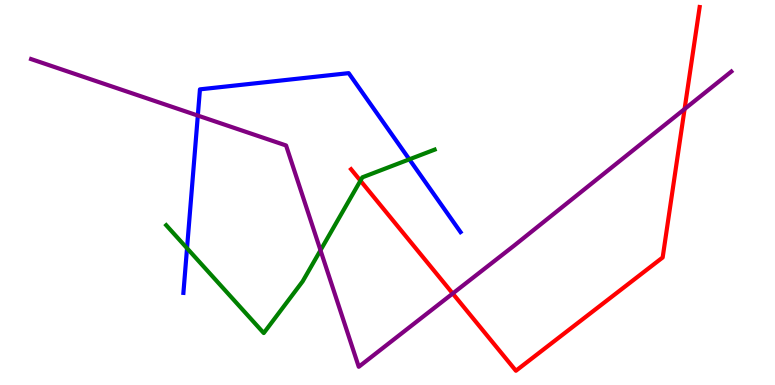[{'lines': ['blue', 'red'], 'intersections': []}, {'lines': ['green', 'red'], 'intersections': [{'x': 4.65, 'y': 5.31}]}, {'lines': ['purple', 'red'], 'intersections': [{'x': 5.84, 'y': 2.38}, {'x': 8.83, 'y': 7.17}]}, {'lines': ['blue', 'green'], 'intersections': [{'x': 2.41, 'y': 3.55}, {'x': 5.28, 'y': 5.86}]}, {'lines': ['blue', 'purple'], 'intersections': [{'x': 2.55, 'y': 7.0}]}, {'lines': ['green', 'purple'], 'intersections': [{'x': 4.14, 'y': 3.5}]}]